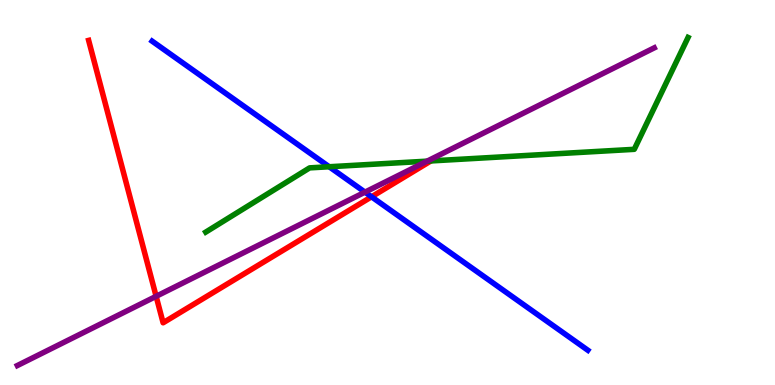[{'lines': ['blue', 'red'], 'intersections': [{'x': 4.79, 'y': 4.89}]}, {'lines': ['green', 'red'], 'intersections': [{'x': 5.56, 'y': 5.82}]}, {'lines': ['purple', 'red'], 'intersections': [{'x': 2.01, 'y': 2.3}]}, {'lines': ['blue', 'green'], 'intersections': [{'x': 4.25, 'y': 5.67}]}, {'lines': ['blue', 'purple'], 'intersections': [{'x': 4.71, 'y': 5.01}]}, {'lines': ['green', 'purple'], 'intersections': [{'x': 5.51, 'y': 5.81}]}]